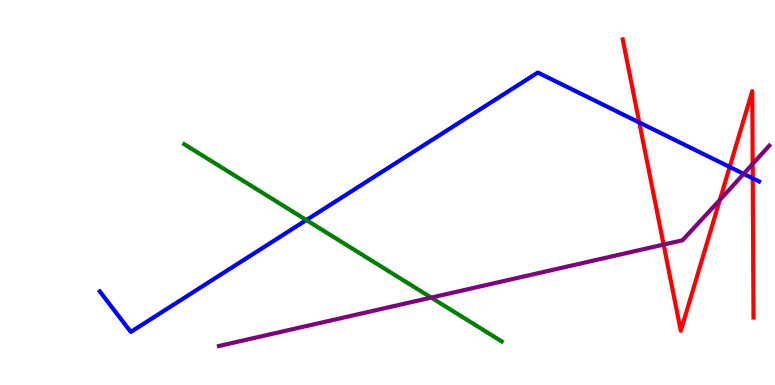[{'lines': ['blue', 'red'], 'intersections': [{'x': 8.25, 'y': 6.82}, {'x': 9.42, 'y': 5.66}, {'x': 9.71, 'y': 5.37}]}, {'lines': ['green', 'red'], 'intersections': []}, {'lines': ['purple', 'red'], 'intersections': [{'x': 8.56, 'y': 3.65}, {'x': 9.29, 'y': 4.81}, {'x': 9.71, 'y': 5.74}]}, {'lines': ['blue', 'green'], 'intersections': [{'x': 3.95, 'y': 4.28}]}, {'lines': ['blue', 'purple'], 'intersections': [{'x': 9.6, 'y': 5.48}]}, {'lines': ['green', 'purple'], 'intersections': [{'x': 5.56, 'y': 2.27}]}]